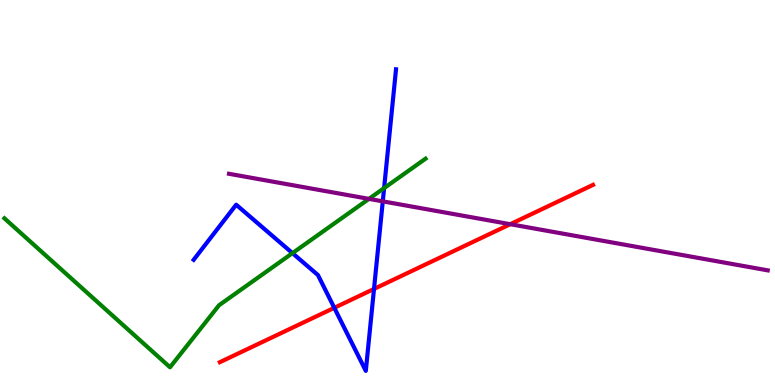[{'lines': ['blue', 'red'], 'intersections': [{'x': 4.31, 'y': 2.0}, {'x': 4.83, 'y': 2.5}]}, {'lines': ['green', 'red'], 'intersections': []}, {'lines': ['purple', 'red'], 'intersections': [{'x': 6.58, 'y': 4.18}]}, {'lines': ['blue', 'green'], 'intersections': [{'x': 3.77, 'y': 3.43}, {'x': 4.96, 'y': 5.11}]}, {'lines': ['blue', 'purple'], 'intersections': [{'x': 4.94, 'y': 4.77}]}, {'lines': ['green', 'purple'], 'intersections': [{'x': 4.76, 'y': 4.83}]}]